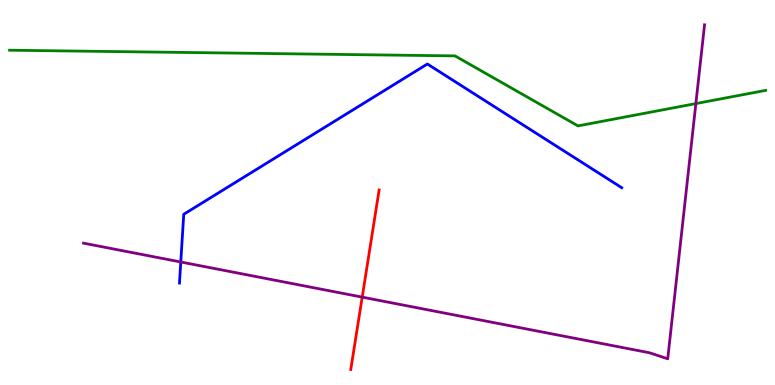[{'lines': ['blue', 'red'], 'intersections': []}, {'lines': ['green', 'red'], 'intersections': []}, {'lines': ['purple', 'red'], 'intersections': [{'x': 4.67, 'y': 2.28}]}, {'lines': ['blue', 'green'], 'intersections': []}, {'lines': ['blue', 'purple'], 'intersections': [{'x': 2.33, 'y': 3.19}]}, {'lines': ['green', 'purple'], 'intersections': [{'x': 8.98, 'y': 7.31}]}]